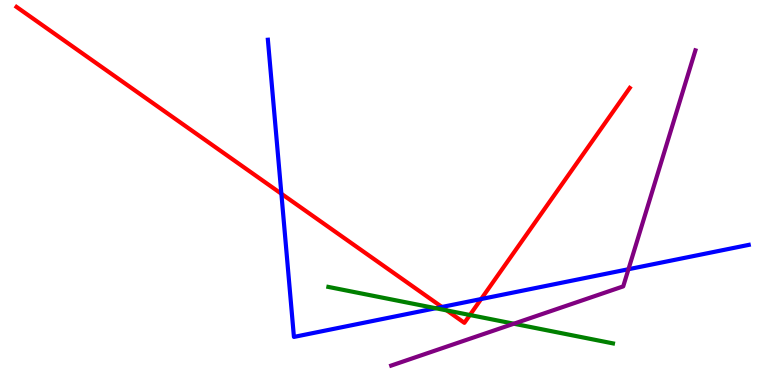[{'lines': ['blue', 'red'], 'intersections': [{'x': 3.63, 'y': 4.97}, {'x': 5.7, 'y': 2.03}, {'x': 6.21, 'y': 2.23}]}, {'lines': ['green', 'red'], 'intersections': [{'x': 5.77, 'y': 1.94}, {'x': 6.06, 'y': 1.82}]}, {'lines': ['purple', 'red'], 'intersections': []}, {'lines': ['blue', 'green'], 'intersections': [{'x': 5.62, 'y': 1.99}]}, {'lines': ['blue', 'purple'], 'intersections': [{'x': 8.11, 'y': 3.01}]}, {'lines': ['green', 'purple'], 'intersections': [{'x': 6.63, 'y': 1.59}]}]